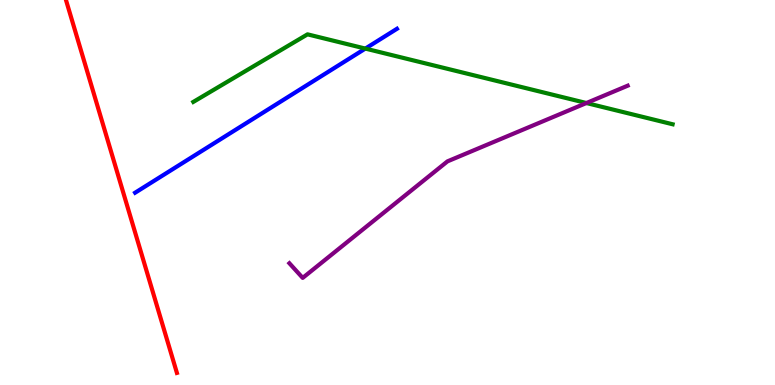[{'lines': ['blue', 'red'], 'intersections': []}, {'lines': ['green', 'red'], 'intersections': []}, {'lines': ['purple', 'red'], 'intersections': []}, {'lines': ['blue', 'green'], 'intersections': [{'x': 4.71, 'y': 8.74}]}, {'lines': ['blue', 'purple'], 'intersections': []}, {'lines': ['green', 'purple'], 'intersections': [{'x': 7.57, 'y': 7.32}]}]